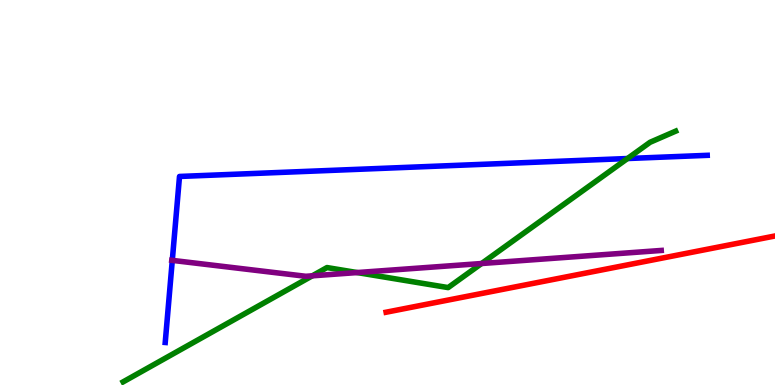[{'lines': ['blue', 'red'], 'intersections': []}, {'lines': ['green', 'red'], 'intersections': []}, {'lines': ['purple', 'red'], 'intersections': []}, {'lines': ['blue', 'green'], 'intersections': [{'x': 8.1, 'y': 5.88}]}, {'lines': ['blue', 'purple'], 'intersections': [{'x': 2.22, 'y': 3.24}]}, {'lines': ['green', 'purple'], 'intersections': [{'x': 4.03, 'y': 2.84}, {'x': 4.61, 'y': 2.92}, {'x': 6.21, 'y': 3.16}]}]